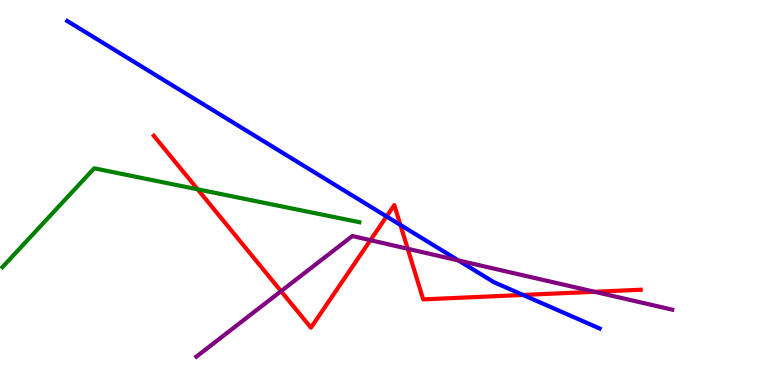[{'lines': ['blue', 'red'], 'intersections': [{'x': 4.99, 'y': 4.38}, {'x': 5.17, 'y': 4.16}, {'x': 6.75, 'y': 2.34}]}, {'lines': ['green', 'red'], 'intersections': [{'x': 2.55, 'y': 5.08}]}, {'lines': ['purple', 'red'], 'intersections': [{'x': 3.63, 'y': 2.44}, {'x': 4.78, 'y': 3.76}, {'x': 5.26, 'y': 3.54}, {'x': 7.67, 'y': 2.42}]}, {'lines': ['blue', 'green'], 'intersections': []}, {'lines': ['blue', 'purple'], 'intersections': [{'x': 5.91, 'y': 3.24}]}, {'lines': ['green', 'purple'], 'intersections': []}]